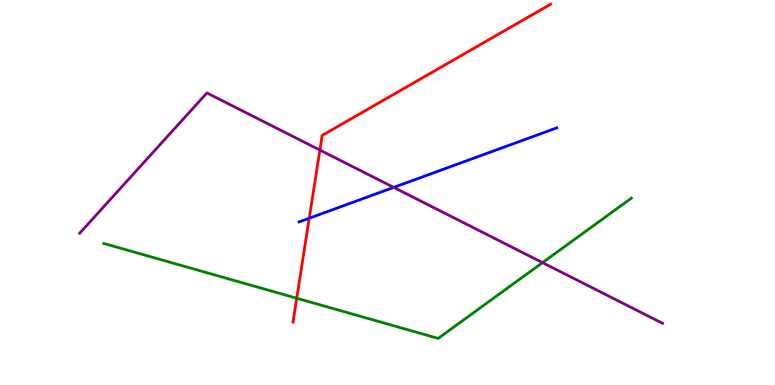[{'lines': ['blue', 'red'], 'intersections': [{'x': 3.99, 'y': 4.33}]}, {'lines': ['green', 'red'], 'intersections': [{'x': 3.83, 'y': 2.25}]}, {'lines': ['purple', 'red'], 'intersections': [{'x': 4.13, 'y': 6.1}]}, {'lines': ['blue', 'green'], 'intersections': []}, {'lines': ['blue', 'purple'], 'intersections': [{'x': 5.08, 'y': 5.13}]}, {'lines': ['green', 'purple'], 'intersections': [{'x': 7.0, 'y': 3.18}]}]